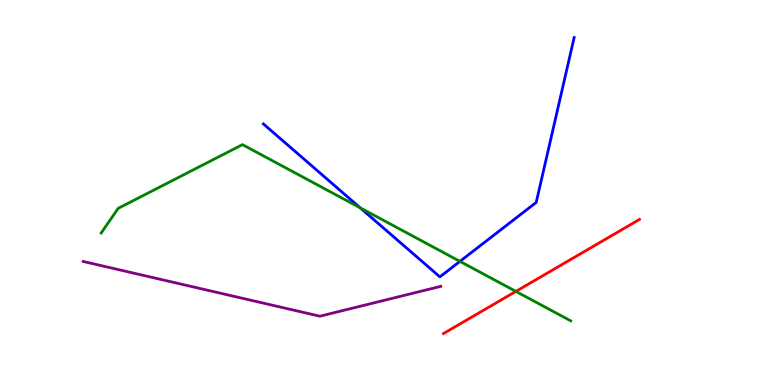[{'lines': ['blue', 'red'], 'intersections': []}, {'lines': ['green', 'red'], 'intersections': [{'x': 6.66, 'y': 2.43}]}, {'lines': ['purple', 'red'], 'intersections': []}, {'lines': ['blue', 'green'], 'intersections': [{'x': 4.65, 'y': 4.6}, {'x': 5.93, 'y': 3.21}]}, {'lines': ['blue', 'purple'], 'intersections': []}, {'lines': ['green', 'purple'], 'intersections': []}]